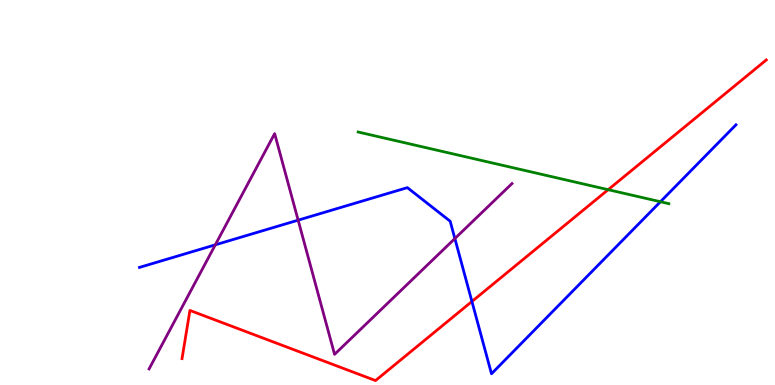[{'lines': ['blue', 'red'], 'intersections': [{'x': 6.09, 'y': 2.17}]}, {'lines': ['green', 'red'], 'intersections': [{'x': 7.85, 'y': 5.07}]}, {'lines': ['purple', 'red'], 'intersections': []}, {'lines': ['blue', 'green'], 'intersections': [{'x': 8.52, 'y': 4.76}]}, {'lines': ['blue', 'purple'], 'intersections': [{'x': 2.78, 'y': 3.64}, {'x': 3.85, 'y': 4.28}, {'x': 5.87, 'y': 3.8}]}, {'lines': ['green', 'purple'], 'intersections': []}]